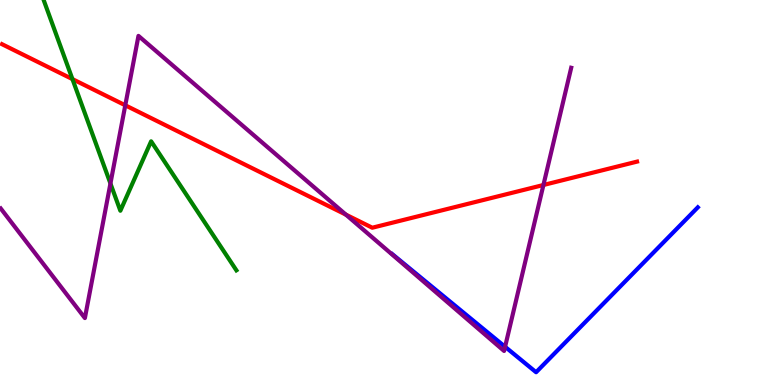[{'lines': ['blue', 'red'], 'intersections': []}, {'lines': ['green', 'red'], 'intersections': [{'x': 0.935, 'y': 7.95}]}, {'lines': ['purple', 'red'], 'intersections': [{'x': 1.62, 'y': 7.27}, {'x': 4.46, 'y': 4.42}, {'x': 7.01, 'y': 5.2}]}, {'lines': ['blue', 'green'], 'intersections': []}, {'lines': ['blue', 'purple'], 'intersections': [{'x': 6.52, 'y': 0.993}]}, {'lines': ['green', 'purple'], 'intersections': [{'x': 1.42, 'y': 5.23}]}]